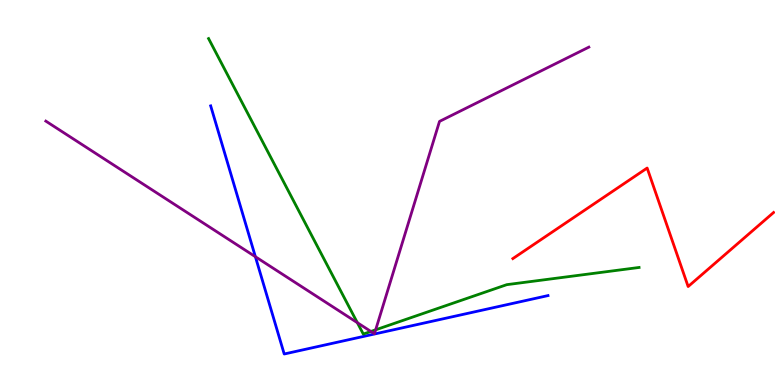[{'lines': ['blue', 'red'], 'intersections': []}, {'lines': ['green', 'red'], 'intersections': []}, {'lines': ['purple', 'red'], 'intersections': []}, {'lines': ['blue', 'green'], 'intersections': []}, {'lines': ['blue', 'purple'], 'intersections': [{'x': 3.3, 'y': 3.33}]}, {'lines': ['green', 'purple'], 'intersections': [{'x': 4.61, 'y': 1.62}, {'x': 4.79, 'y': 1.39}, {'x': 4.85, 'y': 1.43}]}]